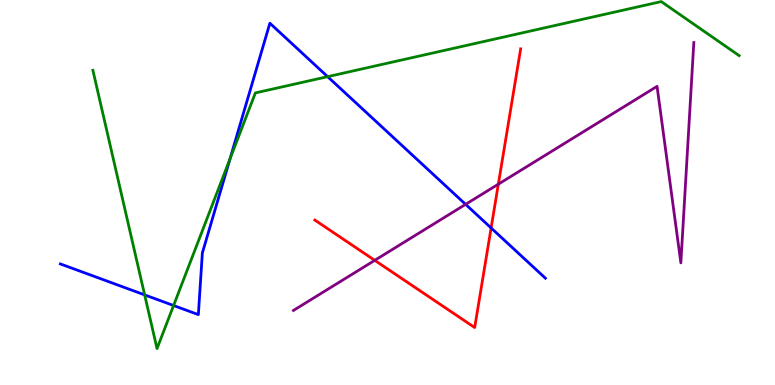[{'lines': ['blue', 'red'], 'intersections': [{'x': 6.34, 'y': 4.08}]}, {'lines': ['green', 'red'], 'intersections': []}, {'lines': ['purple', 'red'], 'intersections': [{'x': 4.84, 'y': 3.24}, {'x': 6.43, 'y': 5.22}]}, {'lines': ['blue', 'green'], 'intersections': [{'x': 1.87, 'y': 2.34}, {'x': 2.24, 'y': 2.06}, {'x': 2.97, 'y': 5.88}, {'x': 4.23, 'y': 8.01}]}, {'lines': ['blue', 'purple'], 'intersections': [{'x': 6.01, 'y': 4.69}]}, {'lines': ['green', 'purple'], 'intersections': []}]